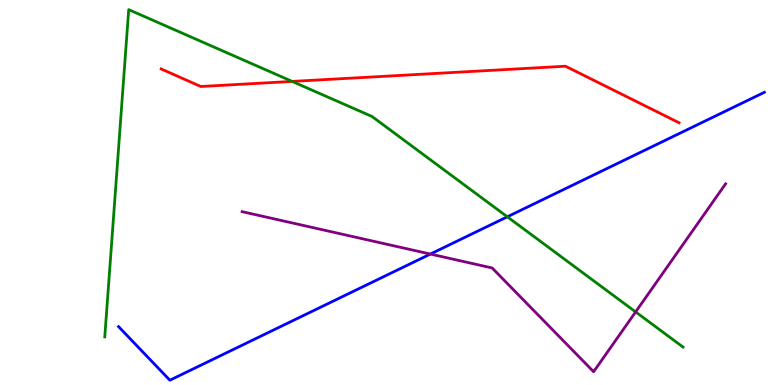[{'lines': ['blue', 'red'], 'intersections': []}, {'lines': ['green', 'red'], 'intersections': [{'x': 3.77, 'y': 7.89}]}, {'lines': ['purple', 'red'], 'intersections': []}, {'lines': ['blue', 'green'], 'intersections': [{'x': 6.55, 'y': 4.37}]}, {'lines': ['blue', 'purple'], 'intersections': [{'x': 5.55, 'y': 3.4}]}, {'lines': ['green', 'purple'], 'intersections': [{'x': 8.2, 'y': 1.9}]}]